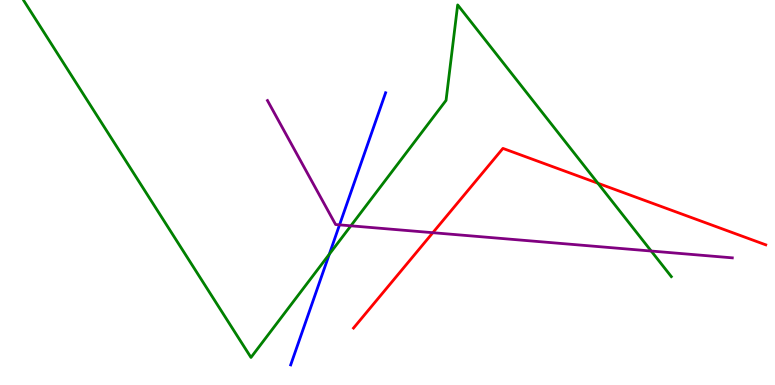[{'lines': ['blue', 'red'], 'intersections': []}, {'lines': ['green', 'red'], 'intersections': [{'x': 7.71, 'y': 5.24}]}, {'lines': ['purple', 'red'], 'intersections': [{'x': 5.58, 'y': 3.96}]}, {'lines': ['blue', 'green'], 'intersections': [{'x': 4.25, 'y': 3.4}]}, {'lines': ['blue', 'purple'], 'intersections': [{'x': 4.38, 'y': 4.16}]}, {'lines': ['green', 'purple'], 'intersections': [{'x': 4.53, 'y': 4.13}, {'x': 8.4, 'y': 3.48}]}]